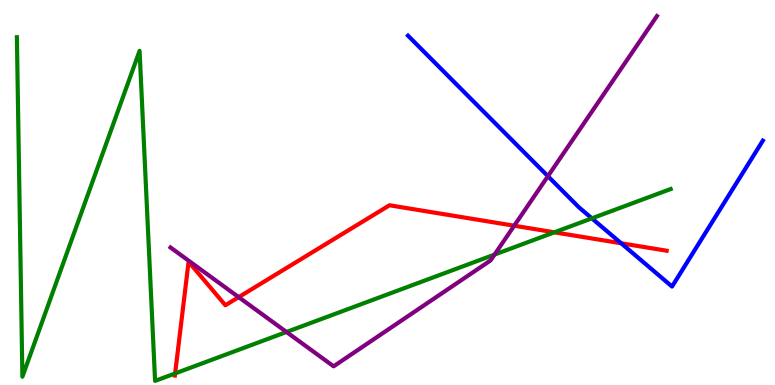[{'lines': ['blue', 'red'], 'intersections': [{'x': 8.02, 'y': 3.68}]}, {'lines': ['green', 'red'], 'intersections': [{'x': 2.26, 'y': 0.3}, {'x': 7.15, 'y': 3.97}]}, {'lines': ['purple', 'red'], 'intersections': [{'x': 3.08, 'y': 2.28}, {'x': 6.63, 'y': 4.14}]}, {'lines': ['blue', 'green'], 'intersections': [{'x': 7.64, 'y': 4.33}]}, {'lines': ['blue', 'purple'], 'intersections': [{'x': 7.07, 'y': 5.42}]}, {'lines': ['green', 'purple'], 'intersections': [{'x': 3.7, 'y': 1.38}, {'x': 6.38, 'y': 3.39}]}]